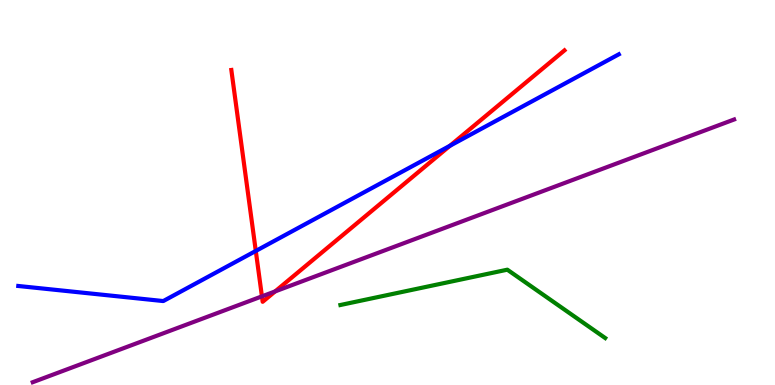[{'lines': ['blue', 'red'], 'intersections': [{'x': 3.3, 'y': 3.48}, {'x': 5.81, 'y': 6.21}]}, {'lines': ['green', 'red'], 'intersections': []}, {'lines': ['purple', 'red'], 'intersections': [{'x': 3.38, 'y': 2.3}, {'x': 3.55, 'y': 2.43}]}, {'lines': ['blue', 'green'], 'intersections': []}, {'lines': ['blue', 'purple'], 'intersections': []}, {'lines': ['green', 'purple'], 'intersections': []}]